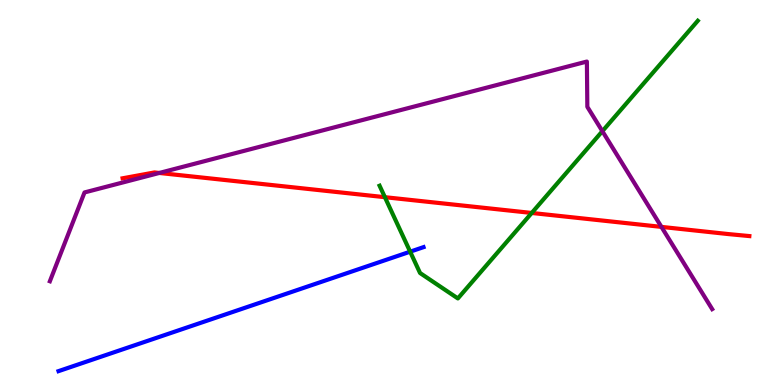[{'lines': ['blue', 'red'], 'intersections': []}, {'lines': ['green', 'red'], 'intersections': [{'x': 4.97, 'y': 4.88}, {'x': 6.86, 'y': 4.47}]}, {'lines': ['purple', 'red'], 'intersections': [{'x': 2.06, 'y': 5.51}, {'x': 8.53, 'y': 4.11}]}, {'lines': ['blue', 'green'], 'intersections': [{'x': 5.29, 'y': 3.46}]}, {'lines': ['blue', 'purple'], 'intersections': []}, {'lines': ['green', 'purple'], 'intersections': [{'x': 7.77, 'y': 6.59}]}]